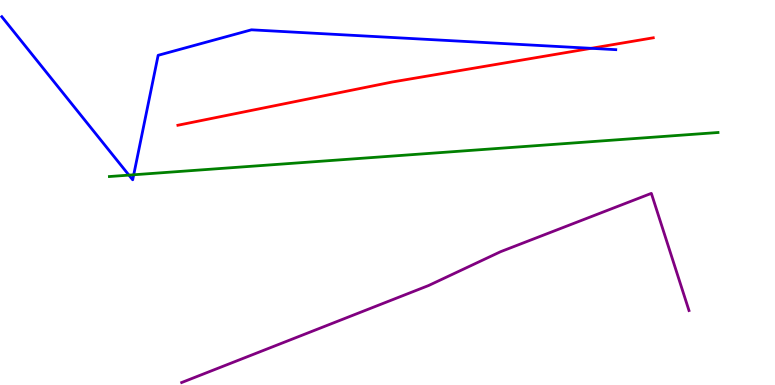[{'lines': ['blue', 'red'], 'intersections': [{'x': 7.63, 'y': 8.74}]}, {'lines': ['green', 'red'], 'intersections': []}, {'lines': ['purple', 'red'], 'intersections': []}, {'lines': ['blue', 'green'], 'intersections': [{'x': 1.66, 'y': 5.45}, {'x': 1.73, 'y': 5.46}]}, {'lines': ['blue', 'purple'], 'intersections': []}, {'lines': ['green', 'purple'], 'intersections': []}]